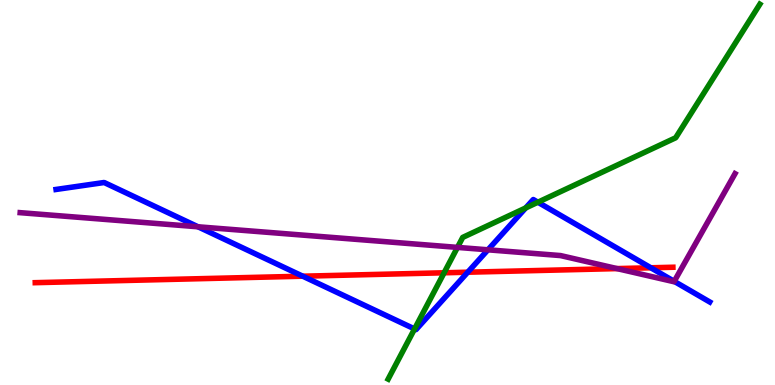[{'lines': ['blue', 'red'], 'intersections': [{'x': 3.91, 'y': 2.83}, {'x': 6.04, 'y': 2.93}, {'x': 8.4, 'y': 3.04}]}, {'lines': ['green', 'red'], 'intersections': [{'x': 5.73, 'y': 2.91}]}, {'lines': ['purple', 'red'], 'intersections': [{'x': 7.96, 'y': 3.02}]}, {'lines': ['blue', 'green'], 'intersections': [{'x': 5.35, 'y': 1.46}, {'x': 6.78, 'y': 4.6}, {'x': 6.94, 'y': 4.75}]}, {'lines': ['blue', 'purple'], 'intersections': [{'x': 2.55, 'y': 4.11}, {'x': 6.3, 'y': 3.51}, {'x': 8.7, 'y': 2.69}]}, {'lines': ['green', 'purple'], 'intersections': [{'x': 5.9, 'y': 3.57}]}]